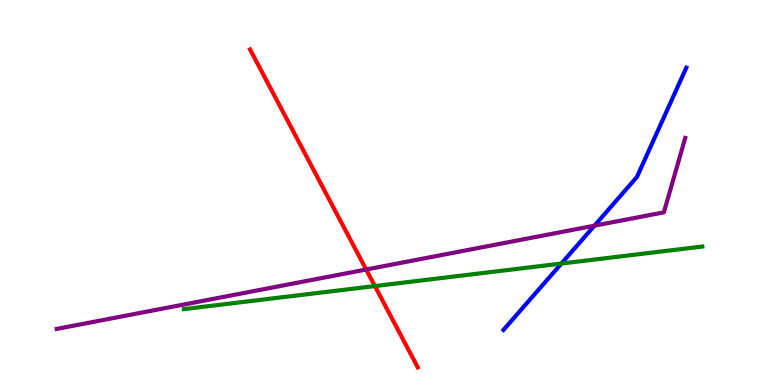[{'lines': ['blue', 'red'], 'intersections': []}, {'lines': ['green', 'red'], 'intersections': [{'x': 4.84, 'y': 2.57}]}, {'lines': ['purple', 'red'], 'intersections': [{'x': 4.72, 'y': 3.0}]}, {'lines': ['blue', 'green'], 'intersections': [{'x': 7.24, 'y': 3.15}]}, {'lines': ['blue', 'purple'], 'intersections': [{'x': 7.67, 'y': 4.14}]}, {'lines': ['green', 'purple'], 'intersections': []}]